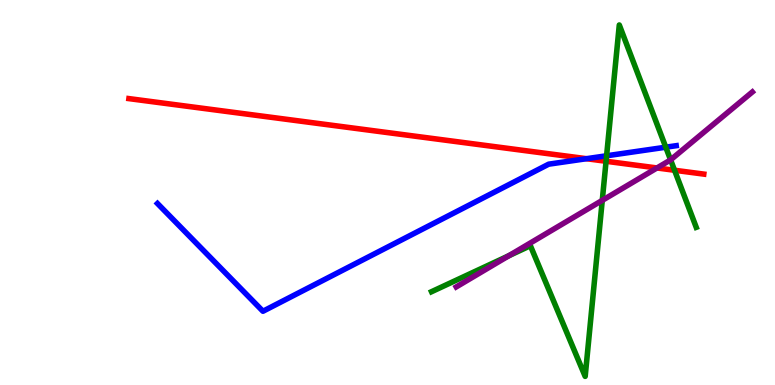[{'lines': ['blue', 'red'], 'intersections': [{'x': 7.57, 'y': 5.88}]}, {'lines': ['green', 'red'], 'intersections': [{'x': 7.82, 'y': 5.81}, {'x': 8.7, 'y': 5.58}]}, {'lines': ['purple', 'red'], 'intersections': [{'x': 8.48, 'y': 5.64}]}, {'lines': ['blue', 'green'], 'intersections': [{'x': 7.83, 'y': 5.95}, {'x': 8.59, 'y': 6.18}]}, {'lines': ['blue', 'purple'], 'intersections': []}, {'lines': ['green', 'purple'], 'intersections': [{'x': 6.57, 'y': 3.36}, {'x': 7.77, 'y': 4.8}, {'x': 8.65, 'y': 5.85}]}]